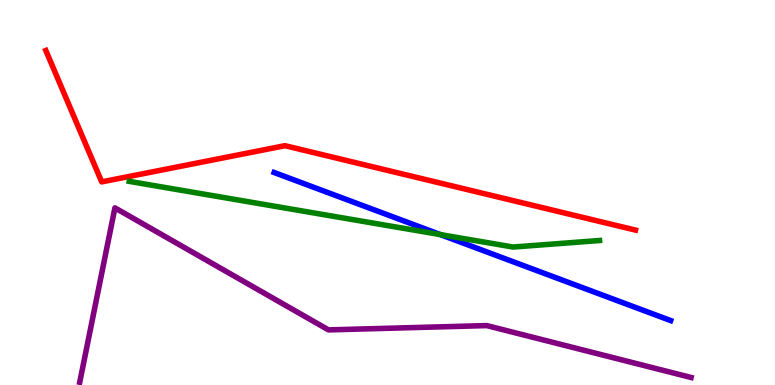[{'lines': ['blue', 'red'], 'intersections': []}, {'lines': ['green', 'red'], 'intersections': []}, {'lines': ['purple', 'red'], 'intersections': []}, {'lines': ['blue', 'green'], 'intersections': [{'x': 5.68, 'y': 3.91}]}, {'lines': ['blue', 'purple'], 'intersections': []}, {'lines': ['green', 'purple'], 'intersections': []}]